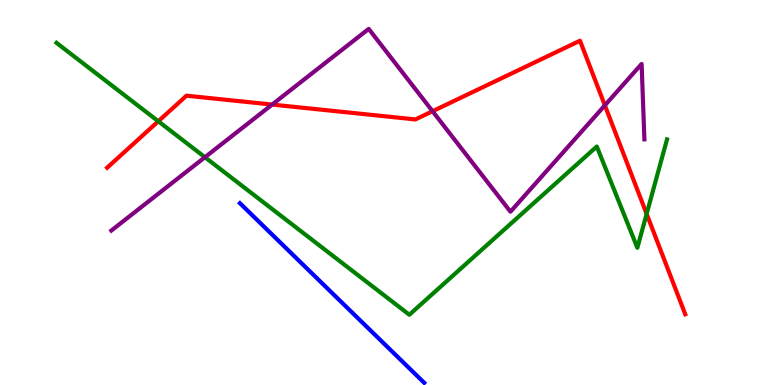[{'lines': ['blue', 'red'], 'intersections': []}, {'lines': ['green', 'red'], 'intersections': [{'x': 2.04, 'y': 6.85}, {'x': 8.34, 'y': 4.44}]}, {'lines': ['purple', 'red'], 'intersections': [{'x': 3.51, 'y': 7.28}, {'x': 5.58, 'y': 7.11}, {'x': 7.8, 'y': 7.26}]}, {'lines': ['blue', 'green'], 'intersections': []}, {'lines': ['blue', 'purple'], 'intersections': []}, {'lines': ['green', 'purple'], 'intersections': [{'x': 2.64, 'y': 5.92}]}]